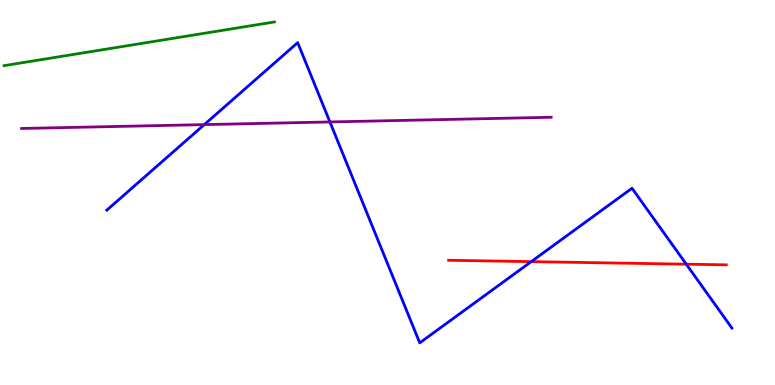[{'lines': ['blue', 'red'], 'intersections': [{'x': 6.85, 'y': 3.2}, {'x': 8.85, 'y': 3.14}]}, {'lines': ['green', 'red'], 'intersections': []}, {'lines': ['purple', 'red'], 'intersections': []}, {'lines': ['blue', 'green'], 'intersections': []}, {'lines': ['blue', 'purple'], 'intersections': [{'x': 2.64, 'y': 6.76}, {'x': 4.26, 'y': 6.83}]}, {'lines': ['green', 'purple'], 'intersections': []}]